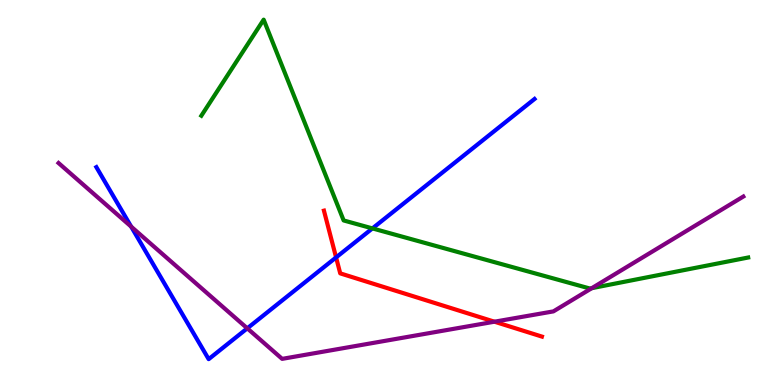[{'lines': ['blue', 'red'], 'intersections': [{'x': 4.34, 'y': 3.31}]}, {'lines': ['green', 'red'], 'intersections': []}, {'lines': ['purple', 'red'], 'intersections': [{'x': 6.38, 'y': 1.64}]}, {'lines': ['blue', 'green'], 'intersections': [{'x': 4.81, 'y': 4.07}]}, {'lines': ['blue', 'purple'], 'intersections': [{'x': 1.69, 'y': 4.11}, {'x': 3.19, 'y': 1.47}]}, {'lines': ['green', 'purple'], 'intersections': [{'x': 7.64, 'y': 2.52}]}]